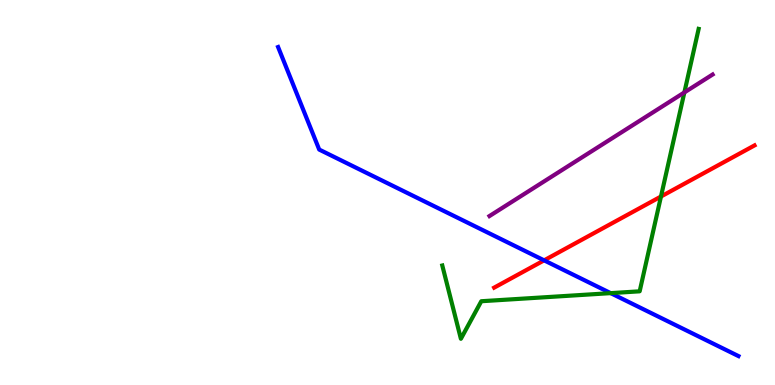[{'lines': ['blue', 'red'], 'intersections': [{'x': 7.02, 'y': 3.24}]}, {'lines': ['green', 'red'], 'intersections': [{'x': 8.53, 'y': 4.9}]}, {'lines': ['purple', 'red'], 'intersections': []}, {'lines': ['blue', 'green'], 'intersections': [{'x': 7.88, 'y': 2.39}]}, {'lines': ['blue', 'purple'], 'intersections': []}, {'lines': ['green', 'purple'], 'intersections': [{'x': 8.83, 'y': 7.6}]}]